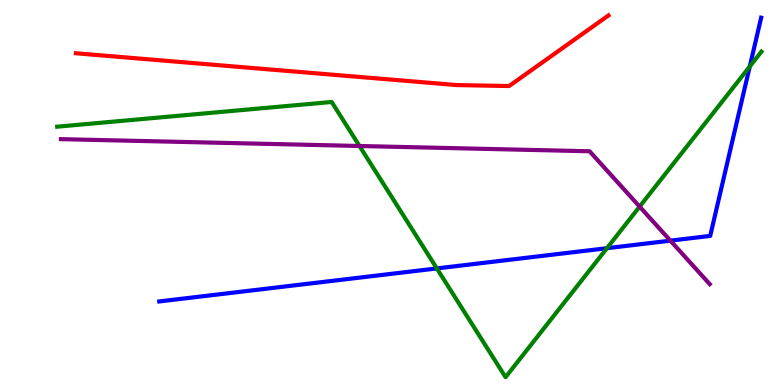[{'lines': ['blue', 'red'], 'intersections': []}, {'lines': ['green', 'red'], 'intersections': []}, {'lines': ['purple', 'red'], 'intersections': []}, {'lines': ['blue', 'green'], 'intersections': [{'x': 5.64, 'y': 3.03}, {'x': 7.83, 'y': 3.55}, {'x': 9.67, 'y': 8.27}]}, {'lines': ['blue', 'purple'], 'intersections': [{'x': 8.65, 'y': 3.75}]}, {'lines': ['green', 'purple'], 'intersections': [{'x': 4.64, 'y': 6.21}, {'x': 8.25, 'y': 4.63}]}]